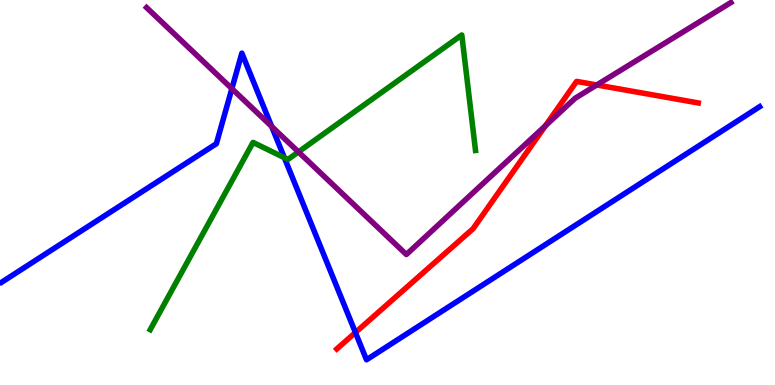[{'lines': ['blue', 'red'], 'intersections': [{'x': 4.59, 'y': 1.36}]}, {'lines': ['green', 'red'], 'intersections': []}, {'lines': ['purple', 'red'], 'intersections': [{'x': 7.04, 'y': 6.73}, {'x': 7.7, 'y': 7.79}]}, {'lines': ['blue', 'green'], 'intersections': [{'x': 3.67, 'y': 5.9}]}, {'lines': ['blue', 'purple'], 'intersections': [{'x': 2.99, 'y': 7.7}, {'x': 3.51, 'y': 6.72}]}, {'lines': ['green', 'purple'], 'intersections': [{'x': 3.85, 'y': 6.05}]}]